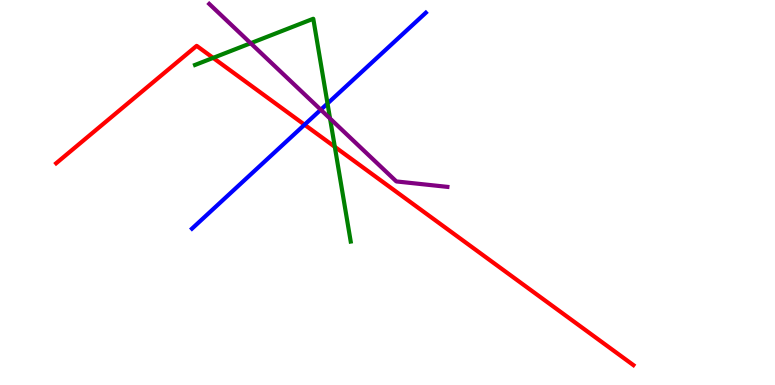[{'lines': ['blue', 'red'], 'intersections': [{'x': 3.93, 'y': 6.76}]}, {'lines': ['green', 'red'], 'intersections': [{'x': 2.75, 'y': 8.5}, {'x': 4.32, 'y': 6.19}]}, {'lines': ['purple', 'red'], 'intersections': []}, {'lines': ['blue', 'green'], 'intersections': [{'x': 4.23, 'y': 7.31}]}, {'lines': ['blue', 'purple'], 'intersections': [{'x': 4.14, 'y': 7.15}]}, {'lines': ['green', 'purple'], 'intersections': [{'x': 3.23, 'y': 8.88}, {'x': 4.26, 'y': 6.92}]}]